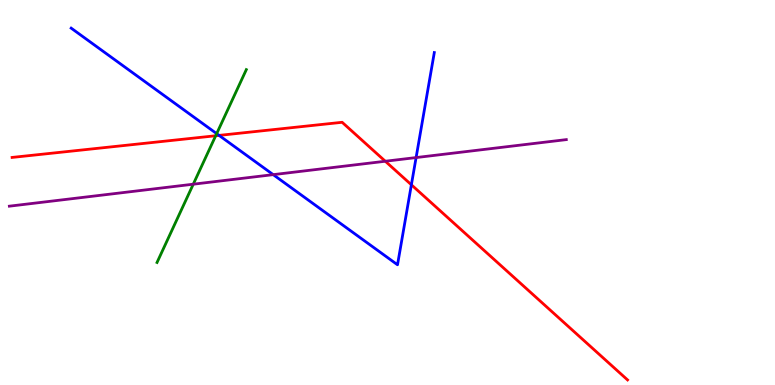[{'lines': ['blue', 'red'], 'intersections': [{'x': 2.83, 'y': 6.48}, {'x': 5.31, 'y': 5.2}]}, {'lines': ['green', 'red'], 'intersections': [{'x': 2.78, 'y': 6.47}]}, {'lines': ['purple', 'red'], 'intersections': [{'x': 4.97, 'y': 5.81}]}, {'lines': ['blue', 'green'], 'intersections': [{'x': 2.8, 'y': 6.53}]}, {'lines': ['blue', 'purple'], 'intersections': [{'x': 3.53, 'y': 5.46}, {'x': 5.37, 'y': 5.91}]}, {'lines': ['green', 'purple'], 'intersections': [{'x': 2.49, 'y': 5.22}]}]